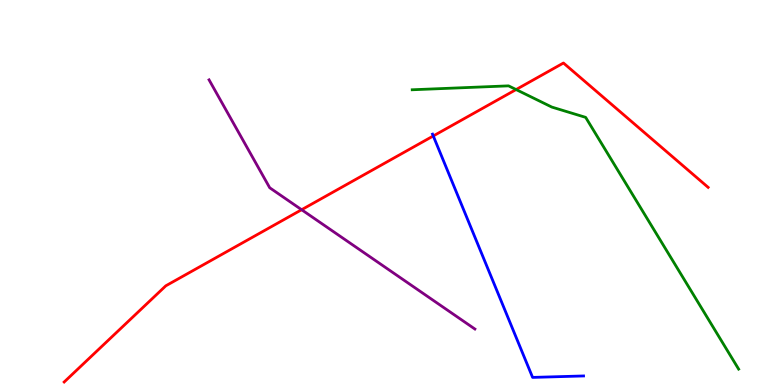[{'lines': ['blue', 'red'], 'intersections': [{'x': 5.59, 'y': 6.47}]}, {'lines': ['green', 'red'], 'intersections': [{'x': 6.66, 'y': 7.67}]}, {'lines': ['purple', 'red'], 'intersections': [{'x': 3.89, 'y': 4.55}]}, {'lines': ['blue', 'green'], 'intersections': []}, {'lines': ['blue', 'purple'], 'intersections': []}, {'lines': ['green', 'purple'], 'intersections': []}]